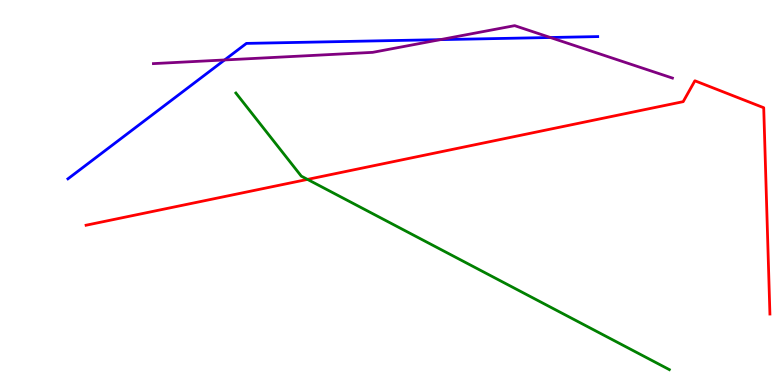[{'lines': ['blue', 'red'], 'intersections': []}, {'lines': ['green', 'red'], 'intersections': [{'x': 3.97, 'y': 5.34}]}, {'lines': ['purple', 'red'], 'intersections': []}, {'lines': ['blue', 'green'], 'intersections': []}, {'lines': ['blue', 'purple'], 'intersections': [{'x': 2.9, 'y': 8.44}, {'x': 5.68, 'y': 8.97}, {'x': 7.1, 'y': 9.03}]}, {'lines': ['green', 'purple'], 'intersections': []}]